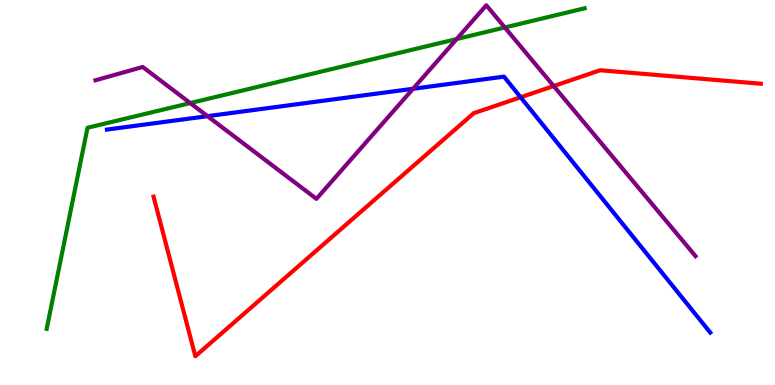[{'lines': ['blue', 'red'], 'intersections': [{'x': 6.72, 'y': 7.47}]}, {'lines': ['green', 'red'], 'intersections': []}, {'lines': ['purple', 'red'], 'intersections': [{'x': 7.14, 'y': 7.77}]}, {'lines': ['blue', 'green'], 'intersections': []}, {'lines': ['blue', 'purple'], 'intersections': [{'x': 2.68, 'y': 6.98}, {'x': 5.33, 'y': 7.69}]}, {'lines': ['green', 'purple'], 'intersections': [{'x': 2.45, 'y': 7.32}, {'x': 5.89, 'y': 8.99}, {'x': 6.51, 'y': 9.29}]}]